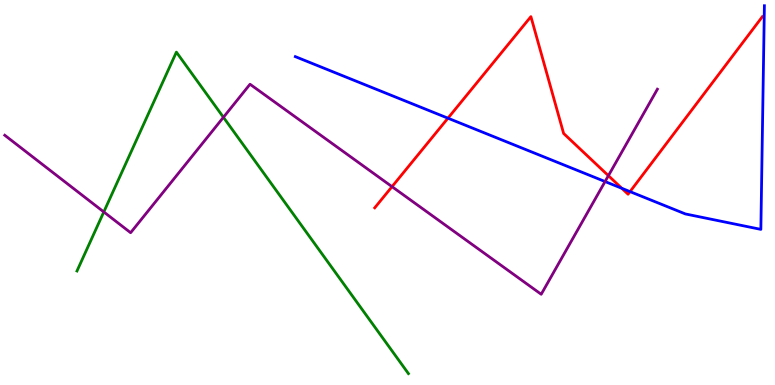[{'lines': ['blue', 'red'], 'intersections': [{'x': 5.78, 'y': 6.93}, {'x': 8.02, 'y': 5.11}, {'x': 8.13, 'y': 5.02}]}, {'lines': ['green', 'red'], 'intersections': []}, {'lines': ['purple', 'red'], 'intersections': [{'x': 5.06, 'y': 5.15}, {'x': 7.85, 'y': 5.44}]}, {'lines': ['blue', 'green'], 'intersections': []}, {'lines': ['blue', 'purple'], 'intersections': [{'x': 7.81, 'y': 5.28}]}, {'lines': ['green', 'purple'], 'intersections': [{'x': 1.34, 'y': 4.49}, {'x': 2.88, 'y': 6.95}]}]